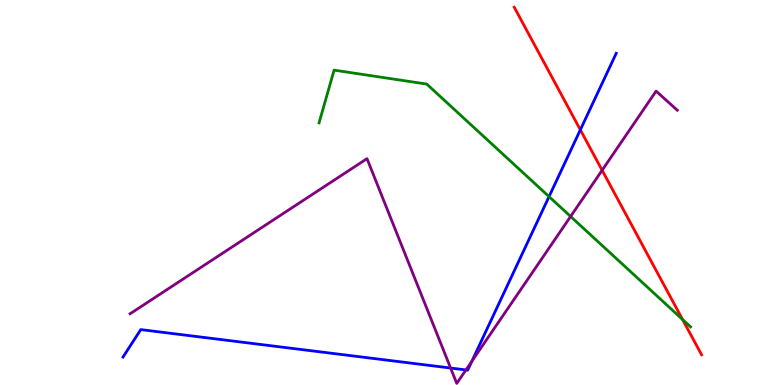[{'lines': ['blue', 'red'], 'intersections': [{'x': 7.49, 'y': 6.63}]}, {'lines': ['green', 'red'], 'intersections': [{'x': 8.81, 'y': 1.7}]}, {'lines': ['purple', 'red'], 'intersections': [{'x': 7.77, 'y': 5.58}]}, {'lines': ['blue', 'green'], 'intersections': [{'x': 7.08, 'y': 4.89}]}, {'lines': ['blue', 'purple'], 'intersections': [{'x': 5.81, 'y': 0.441}, {'x': 6.01, 'y': 0.391}, {'x': 6.09, 'y': 0.619}]}, {'lines': ['green', 'purple'], 'intersections': [{'x': 7.36, 'y': 4.38}]}]